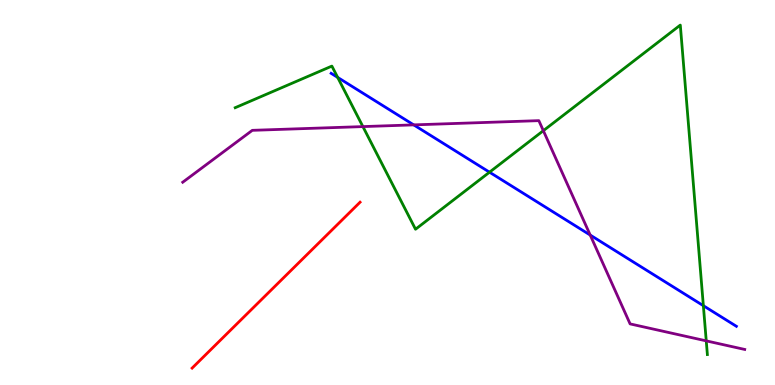[{'lines': ['blue', 'red'], 'intersections': []}, {'lines': ['green', 'red'], 'intersections': []}, {'lines': ['purple', 'red'], 'intersections': []}, {'lines': ['blue', 'green'], 'intersections': [{'x': 4.36, 'y': 7.99}, {'x': 6.32, 'y': 5.53}, {'x': 9.08, 'y': 2.06}]}, {'lines': ['blue', 'purple'], 'intersections': [{'x': 5.34, 'y': 6.76}, {'x': 7.62, 'y': 3.89}]}, {'lines': ['green', 'purple'], 'intersections': [{'x': 4.68, 'y': 6.71}, {'x': 7.01, 'y': 6.61}, {'x': 9.11, 'y': 1.15}]}]